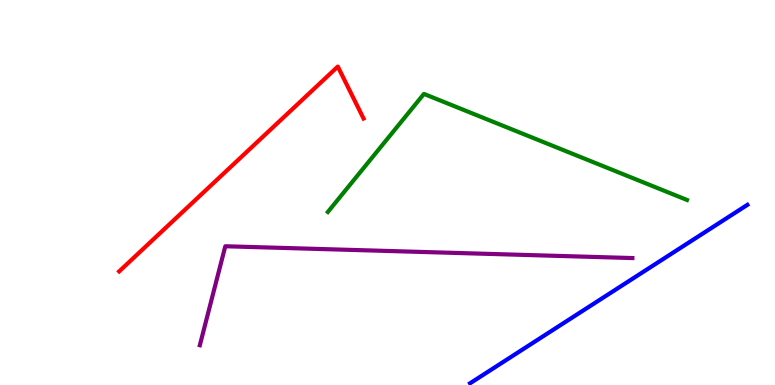[{'lines': ['blue', 'red'], 'intersections': []}, {'lines': ['green', 'red'], 'intersections': []}, {'lines': ['purple', 'red'], 'intersections': []}, {'lines': ['blue', 'green'], 'intersections': []}, {'lines': ['blue', 'purple'], 'intersections': []}, {'lines': ['green', 'purple'], 'intersections': []}]